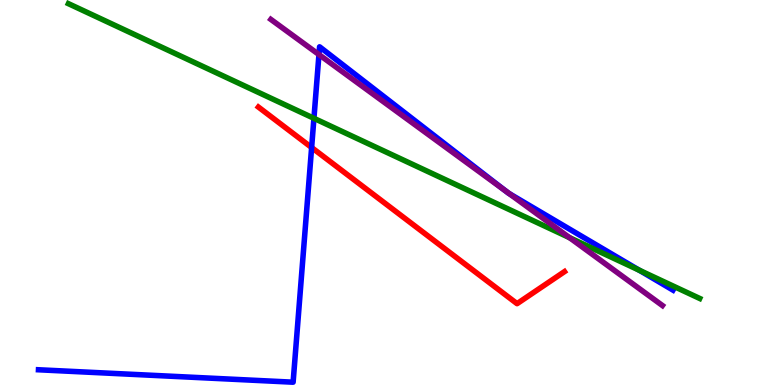[{'lines': ['blue', 'red'], 'intersections': [{'x': 4.02, 'y': 6.17}]}, {'lines': ['green', 'red'], 'intersections': []}, {'lines': ['purple', 'red'], 'intersections': []}, {'lines': ['blue', 'green'], 'intersections': [{'x': 4.05, 'y': 6.93}, {'x': 8.25, 'y': 2.98}]}, {'lines': ['blue', 'purple'], 'intersections': [{'x': 4.12, 'y': 8.58}, {'x': 6.53, 'y': 5.03}, {'x': 6.57, 'y': 4.97}]}, {'lines': ['green', 'purple'], 'intersections': [{'x': 7.35, 'y': 3.83}]}]